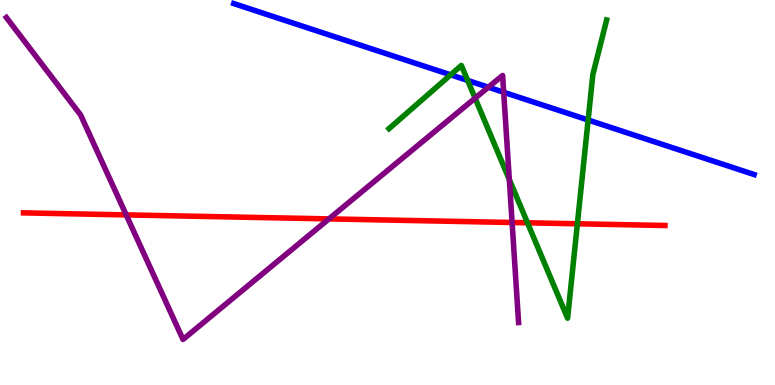[{'lines': ['blue', 'red'], 'intersections': []}, {'lines': ['green', 'red'], 'intersections': [{'x': 6.81, 'y': 4.21}, {'x': 7.45, 'y': 4.19}]}, {'lines': ['purple', 'red'], 'intersections': [{'x': 1.63, 'y': 4.42}, {'x': 4.24, 'y': 4.31}, {'x': 6.61, 'y': 4.22}]}, {'lines': ['blue', 'green'], 'intersections': [{'x': 5.81, 'y': 8.06}, {'x': 6.03, 'y': 7.91}, {'x': 7.59, 'y': 6.88}]}, {'lines': ['blue', 'purple'], 'intersections': [{'x': 6.3, 'y': 7.73}, {'x': 6.5, 'y': 7.6}]}, {'lines': ['green', 'purple'], 'intersections': [{'x': 6.13, 'y': 7.45}, {'x': 6.57, 'y': 5.34}]}]